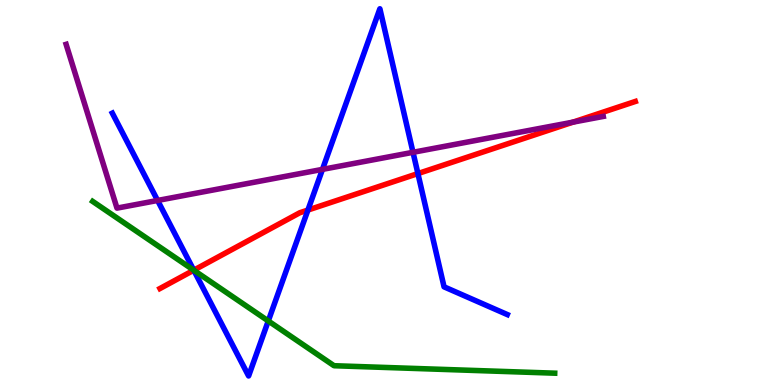[{'lines': ['blue', 'red'], 'intersections': [{'x': 2.5, 'y': 2.98}, {'x': 3.97, 'y': 4.54}, {'x': 5.39, 'y': 5.49}]}, {'lines': ['green', 'red'], 'intersections': [{'x': 2.5, 'y': 2.98}]}, {'lines': ['purple', 'red'], 'intersections': [{'x': 7.39, 'y': 6.83}]}, {'lines': ['blue', 'green'], 'intersections': [{'x': 2.5, 'y': 2.98}, {'x': 3.46, 'y': 1.66}]}, {'lines': ['blue', 'purple'], 'intersections': [{'x': 2.03, 'y': 4.79}, {'x': 4.16, 'y': 5.6}, {'x': 5.33, 'y': 6.04}]}, {'lines': ['green', 'purple'], 'intersections': []}]